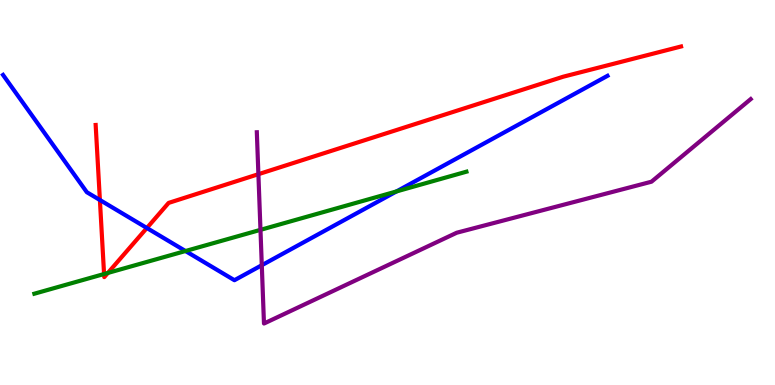[{'lines': ['blue', 'red'], 'intersections': [{'x': 1.29, 'y': 4.81}, {'x': 1.89, 'y': 4.08}]}, {'lines': ['green', 'red'], 'intersections': [{'x': 1.34, 'y': 2.88}, {'x': 1.39, 'y': 2.91}]}, {'lines': ['purple', 'red'], 'intersections': [{'x': 3.33, 'y': 5.48}]}, {'lines': ['blue', 'green'], 'intersections': [{'x': 2.39, 'y': 3.48}, {'x': 5.12, 'y': 5.03}]}, {'lines': ['blue', 'purple'], 'intersections': [{'x': 3.38, 'y': 3.11}]}, {'lines': ['green', 'purple'], 'intersections': [{'x': 3.36, 'y': 4.03}]}]